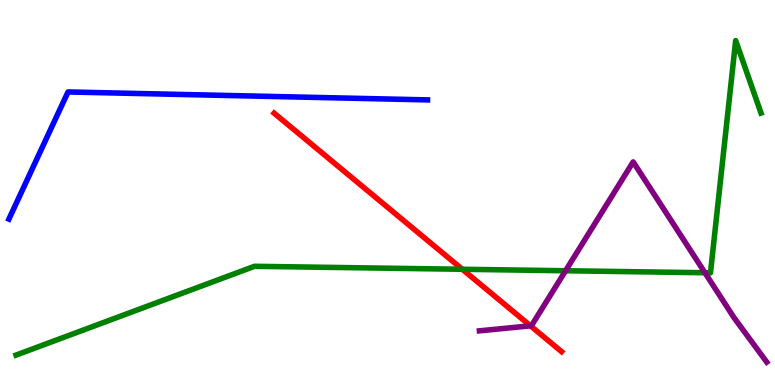[{'lines': ['blue', 'red'], 'intersections': []}, {'lines': ['green', 'red'], 'intersections': [{'x': 5.97, 'y': 3.01}]}, {'lines': ['purple', 'red'], 'intersections': [{'x': 6.84, 'y': 1.54}]}, {'lines': ['blue', 'green'], 'intersections': []}, {'lines': ['blue', 'purple'], 'intersections': []}, {'lines': ['green', 'purple'], 'intersections': [{'x': 7.3, 'y': 2.97}, {'x': 9.1, 'y': 2.92}]}]